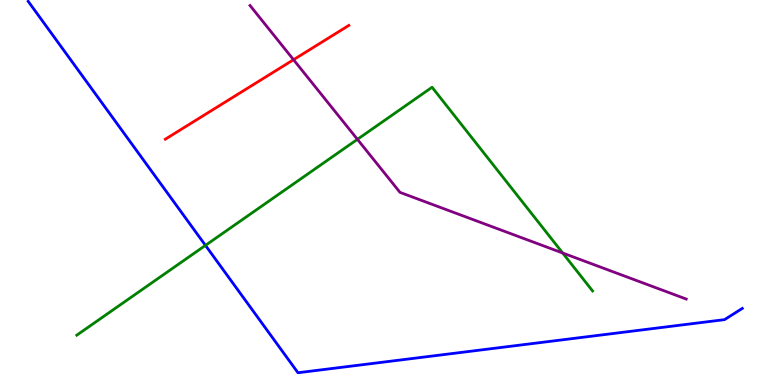[{'lines': ['blue', 'red'], 'intersections': []}, {'lines': ['green', 'red'], 'intersections': []}, {'lines': ['purple', 'red'], 'intersections': [{'x': 3.79, 'y': 8.45}]}, {'lines': ['blue', 'green'], 'intersections': [{'x': 2.65, 'y': 3.63}]}, {'lines': ['blue', 'purple'], 'intersections': []}, {'lines': ['green', 'purple'], 'intersections': [{'x': 4.61, 'y': 6.38}, {'x': 7.26, 'y': 3.43}]}]